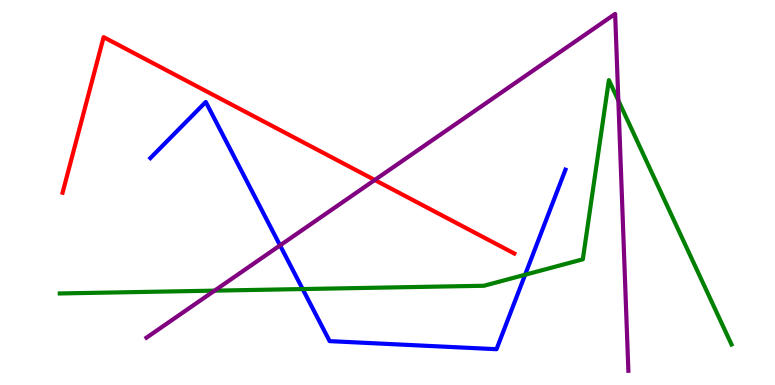[{'lines': ['blue', 'red'], 'intersections': []}, {'lines': ['green', 'red'], 'intersections': []}, {'lines': ['purple', 'red'], 'intersections': [{'x': 4.84, 'y': 5.33}]}, {'lines': ['blue', 'green'], 'intersections': [{'x': 3.91, 'y': 2.49}, {'x': 6.78, 'y': 2.86}]}, {'lines': ['blue', 'purple'], 'intersections': [{'x': 3.61, 'y': 3.63}]}, {'lines': ['green', 'purple'], 'intersections': [{'x': 2.77, 'y': 2.45}, {'x': 7.98, 'y': 7.39}]}]